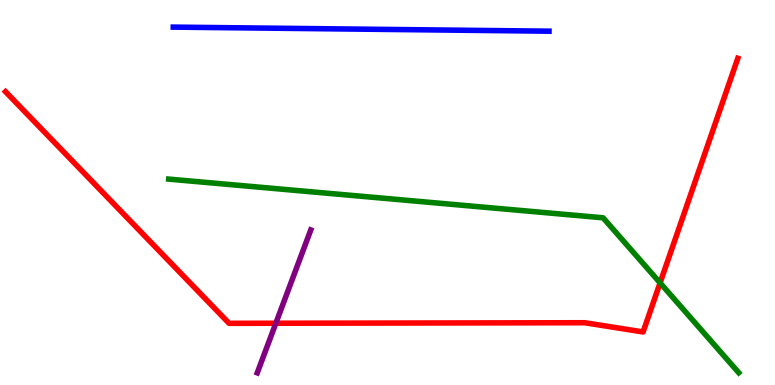[{'lines': ['blue', 'red'], 'intersections': []}, {'lines': ['green', 'red'], 'intersections': [{'x': 8.52, 'y': 2.65}]}, {'lines': ['purple', 'red'], 'intersections': [{'x': 3.56, 'y': 1.6}]}, {'lines': ['blue', 'green'], 'intersections': []}, {'lines': ['blue', 'purple'], 'intersections': []}, {'lines': ['green', 'purple'], 'intersections': []}]